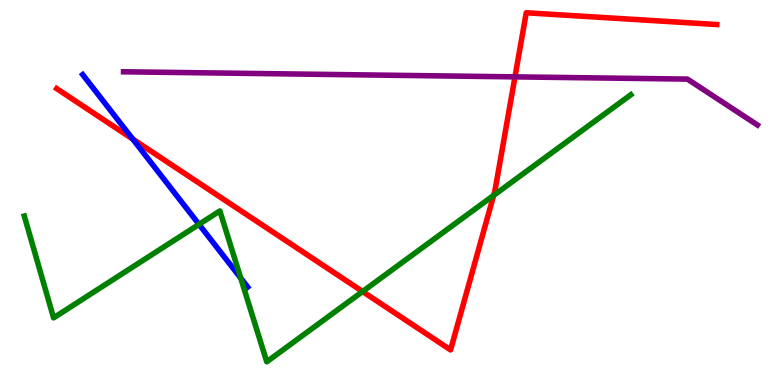[{'lines': ['blue', 'red'], 'intersections': [{'x': 1.71, 'y': 6.39}]}, {'lines': ['green', 'red'], 'intersections': [{'x': 4.68, 'y': 2.43}, {'x': 6.37, 'y': 4.92}]}, {'lines': ['purple', 'red'], 'intersections': [{'x': 6.64, 'y': 8.0}]}, {'lines': ['blue', 'green'], 'intersections': [{'x': 2.57, 'y': 4.17}, {'x': 3.11, 'y': 2.78}]}, {'lines': ['blue', 'purple'], 'intersections': []}, {'lines': ['green', 'purple'], 'intersections': []}]